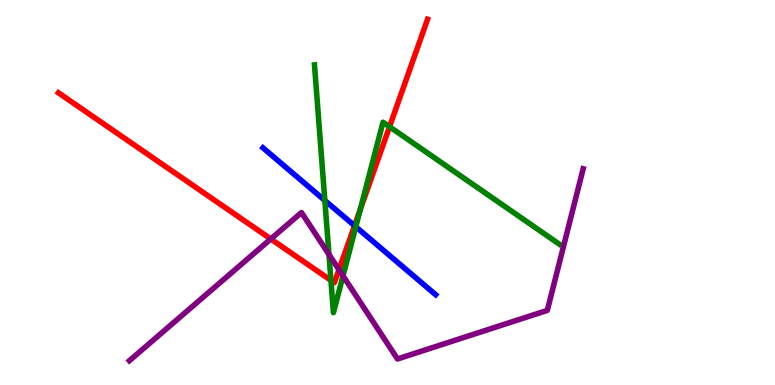[{'lines': ['blue', 'red'], 'intersections': [{'x': 4.57, 'y': 4.14}]}, {'lines': ['green', 'red'], 'intersections': [{'x': 4.27, 'y': 2.72}, {'x': 4.65, 'y': 4.57}, {'x': 5.03, 'y': 6.71}]}, {'lines': ['purple', 'red'], 'intersections': [{'x': 3.49, 'y': 3.79}, {'x': 4.37, 'y': 3.0}]}, {'lines': ['blue', 'green'], 'intersections': [{'x': 4.19, 'y': 4.79}, {'x': 4.59, 'y': 4.11}]}, {'lines': ['blue', 'purple'], 'intersections': []}, {'lines': ['green', 'purple'], 'intersections': [{'x': 4.24, 'y': 3.39}, {'x': 4.43, 'y': 2.83}]}]